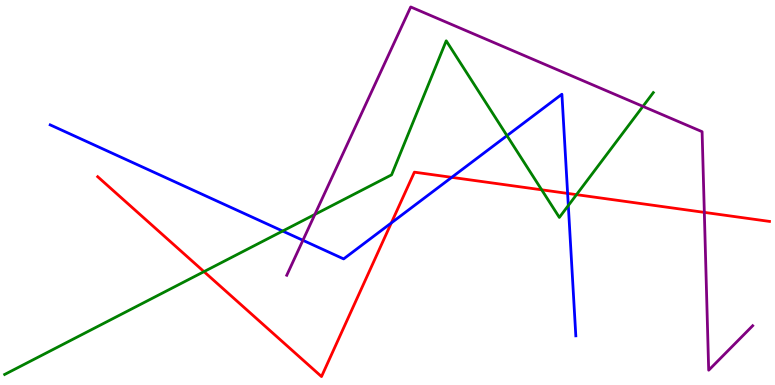[{'lines': ['blue', 'red'], 'intersections': [{'x': 5.05, 'y': 4.21}, {'x': 5.83, 'y': 5.39}, {'x': 7.32, 'y': 4.98}]}, {'lines': ['green', 'red'], 'intersections': [{'x': 2.63, 'y': 2.94}, {'x': 6.99, 'y': 5.07}, {'x': 7.44, 'y': 4.94}]}, {'lines': ['purple', 'red'], 'intersections': [{'x': 9.09, 'y': 4.48}]}, {'lines': ['blue', 'green'], 'intersections': [{'x': 3.65, 'y': 4.0}, {'x': 6.54, 'y': 6.48}, {'x': 7.33, 'y': 4.66}]}, {'lines': ['blue', 'purple'], 'intersections': [{'x': 3.91, 'y': 3.76}]}, {'lines': ['green', 'purple'], 'intersections': [{'x': 4.06, 'y': 4.43}, {'x': 8.3, 'y': 7.24}]}]